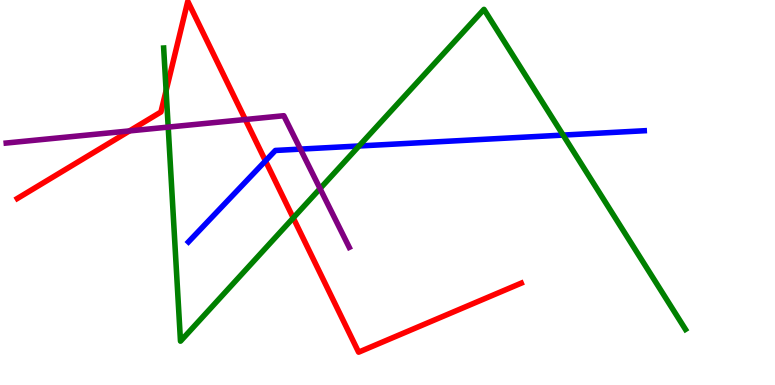[{'lines': ['blue', 'red'], 'intersections': [{'x': 3.43, 'y': 5.82}]}, {'lines': ['green', 'red'], 'intersections': [{'x': 2.14, 'y': 7.65}, {'x': 3.78, 'y': 4.34}]}, {'lines': ['purple', 'red'], 'intersections': [{'x': 1.67, 'y': 6.6}, {'x': 3.17, 'y': 6.9}]}, {'lines': ['blue', 'green'], 'intersections': [{'x': 4.63, 'y': 6.21}, {'x': 7.27, 'y': 6.49}]}, {'lines': ['blue', 'purple'], 'intersections': [{'x': 3.88, 'y': 6.13}]}, {'lines': ['green', 'purple'], 'intersections': [{'x': 2.17, 'y': 6.7}, {'x': 4.13, 'y': 5.1}]}]